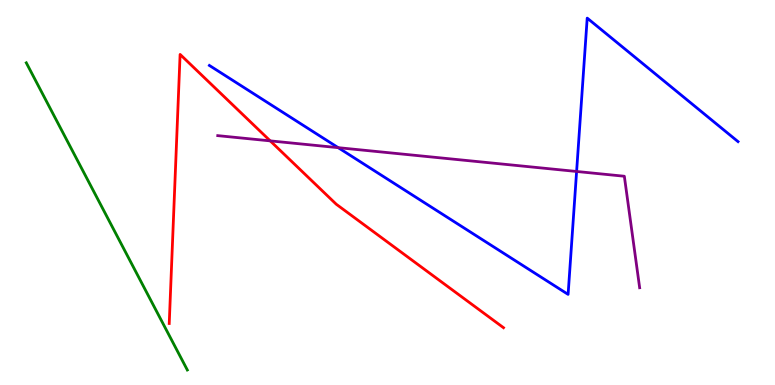[{'lines': ['blue', 'red'], 'intersections': []}, {'lines': ['green', 'red'], 'intersections': []}, {'lines': ['purple', 'red'], 'intersections': [{'x': 3.49, 'y': 6.34}]}, {'lines': ['blue', 'green'], 'intersections': []}, {'lines': ['blue', 'purple'], 'intersections': [{'x': 4.36, 'y': 6.16}, {'x': 7.44, 'y': 5.55}]}, {'lines': ['green', 'purple'], 'intersections': []}]